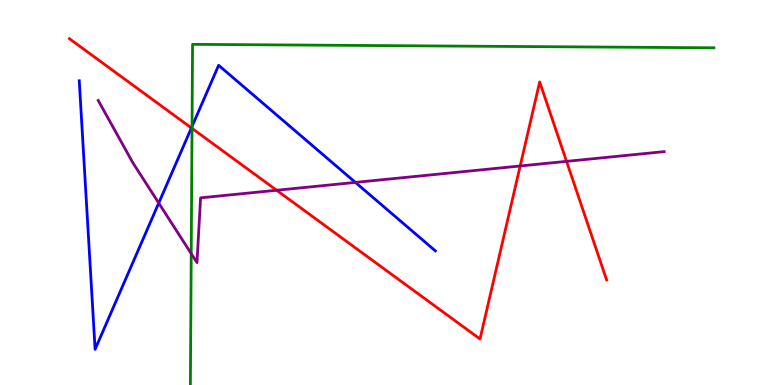[{'lines': ['blue', 'red'], 'intersections': [{'x': 2.47, 'y': 6.68}]}, {'lines': ['green', 'red'], 'intersections': [{'x': 2.48, 'y': 6.67}]}, {'lines': ['purple', 'red'], 'intersections': [{'x': 3.57, 'y': 5.06}, {'x': 6.71, 'y': 5.69}, {'x': 7.31, 'y': 5.81}]}, {'lines': ['blue', 'green'], 'intersections': [{'x': 2.48, 'y': 6.71}]}, {'lines': ['blue', 'purple'], 'intersections': [{'x': 2.05, 'y': 4.73}, {'x': 4.59, 'y': 5.26}]}, {'lines': ['green', 'purple'], 'intersections': [{'x': 2.47, 'y': 3.41}]}]